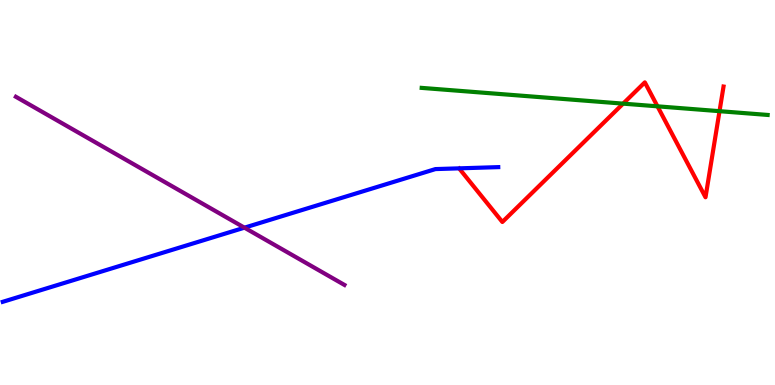[{'lines': ['blue', 'red'], 'intersections': []}, {'lines': ['green', 'red'], 'intersections': [{'x': 8.04, 'y': 7.31}, {'x': 8.48, 'y': 7.24}, {'x': 9.28, 'y': 7.11}]}, {'lines': ['purple', 'red'], 'intersections': []}, {'lines': ['blue', 'green'], 'intersections': []}, {'lines': ['blue', 'purple'], 'intersections': [{'x': 3.15, 'y': 4.09}]}, {'lines': ['green', 'purple'], 'intersections': []}]